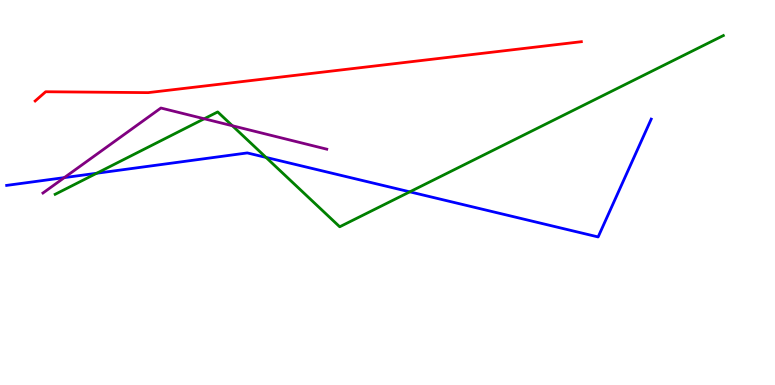[{'lines': ['blue', 'red'], 'intersections': []}, {'lines': ['green', 'red'], 'intersections': []}, {'lines': ['purple', 'red'], 'intersections': []}, {'lines': ['blue', 'green'], 'intersections': [{'x': 1.25, 'y': 5.5}, {'x': 3.43, 'y': 5.91}, {'x': 5.29, 'y': 5.02}]}, {'lines': ['blue', 'purple'], 'intersections': [{'x': 0.83, 'y': 5.39}]}, {'lines': ['green', 'purple'], 'intersections': [{'x': 2.63, 'y': 6.92}, {'x': 3.0, 'y': 6.73}]}]